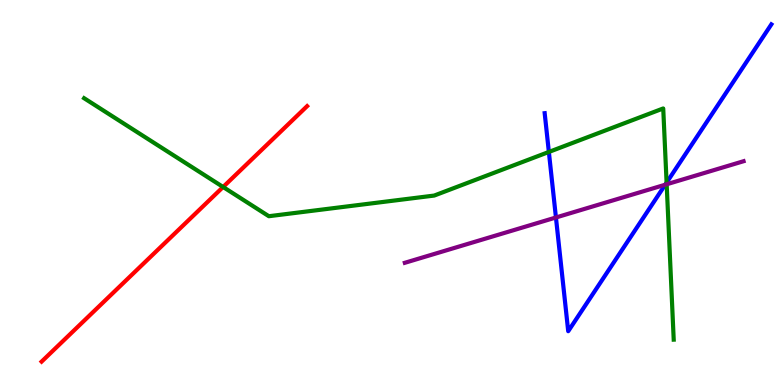[{'lines': ['blue', 'red'], 'intersections': []}, {'lines': ['green', 'red'], 'intersections': [{'x': 2.88, 'y': 5.14}]}, {'lines': ['purple', 'red'], 'intersections': []}, {'lines': ['blue', 'green'], 'intersections': [{'x': 7.08, 'y': 6.05}, {'x': 8.6, 'y': 5.26}]}, {'lines': ['blue', 'purple'], 'intersections': [{'x': 7.17, 'y': 4.35}, {'x': 8.58, 'y': 5.2}]}, {'lines': ['green', 'purple'], 'intersections': [{'x': 8.6, 'y': 5.21}]}]